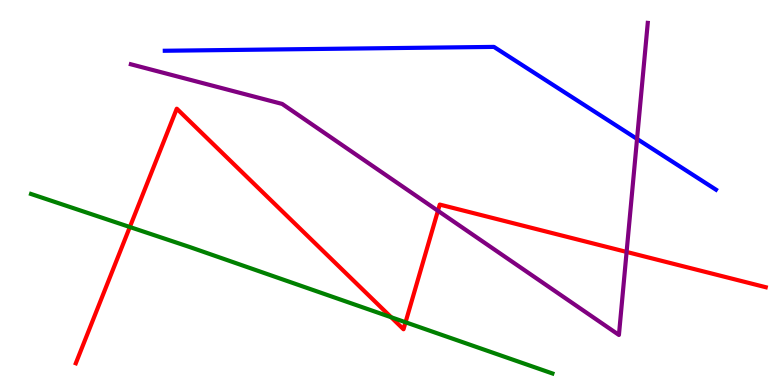[{'lines': ['blue', 'red'], 'intersections': []}, {'lines': ['green', 'red'], 'intersections': [{'x': 1.68, 'y': 4.1}, {'x': 5.05, 'y': 1.76}, {'x': 5.23, 'y': 1.63}]}, {'lines': ['purple', 'red'], 'intersections': [{'x': 5.65, 'y': 4.52}, {'x': 8.09, 'y': 3.46}]}, {'lines': ['blue', 'green'], 'intersections': []}, {'lines': ['blue', 'purple'], 'intersections': [{'x': 8.22, 'y': 6.39}]}, {'lines': ['green', 'purple'], 'intersections': []}]